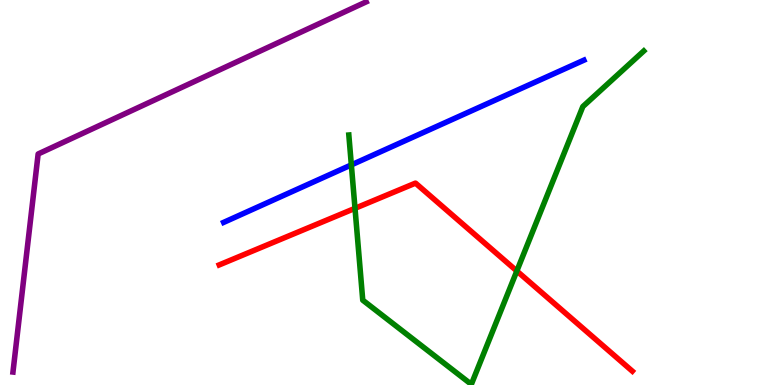[{'lines': ['blue', 'red'], 'intersections': []}, {'lines': ['green', 'red'], 'intersections': [{'x': 4.58, 'y': 4.59}, {'x': 6.67, 'y': 2.96}]}, {'lines': ['purple', 'red'], 'intersections': []}, {'lines': ['blue', 'green'], 'intersections': [{'x': 4.53, 'y': 5.72}]}, {'lines': ['blue', 'purple'], 'intersections': []}, {'lines': ['green', 'purple'], 'intersections': []}]